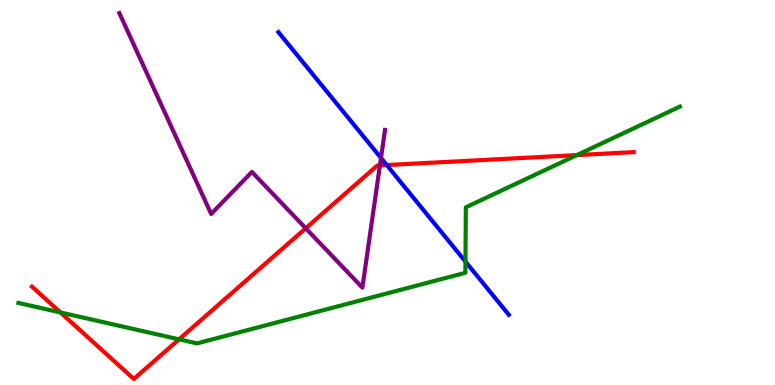[{'lines': ['blue', 'red'], 'intersections': [{'x': 4.99, 'y': 5.71}]}, {'lines': ['green', 'red'], 'intersections': [{'x': 0.78, 'y': 1.88}, {'x': 2.31, 'y': 1.19}, {'x': 7.44, 'y': 5.97}]}, {'lines': ['purple', 'red'], 'intersections': [{'x': 3.94, 'y': 4.07}, {'x': 4.9, 'y': 5.7}]}, {'lines': ['blue', 'green'], 'intersections': [{'x': 6.01, 'y': 3.21}]}, {'lines': ['blue', 'purple'], 'intersections': [{'x': 4.92, 'y': 5.9}]}, {'lines': ['green', 'purple'], 'intersections': []}]